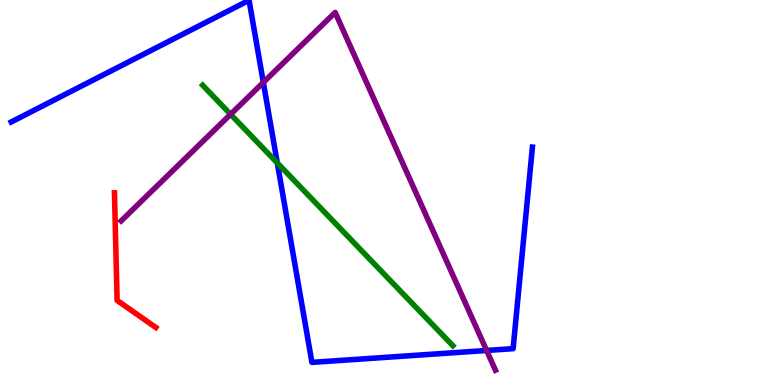[{'lines': ['blue', 'red'], 'intersections': []}, {'lines': ['green', 'red'], 'intersections': []}, {'lines': ['purple', 'red'], 'intersections': []}, {'lines': ['blue', 'green'], 'intersections': [{'x': 3.58, 'y': 5.77}]}, {'lines': ['blue', 'purple'], 'intersections': [{'x': 3.4, 'y': 7.86}, {'x': 6.28, 'y': 0.897}]}, {'lines': ['green', 'purple'], 'intersections': [{'x': 2.98, 'y': 7.03}]}]